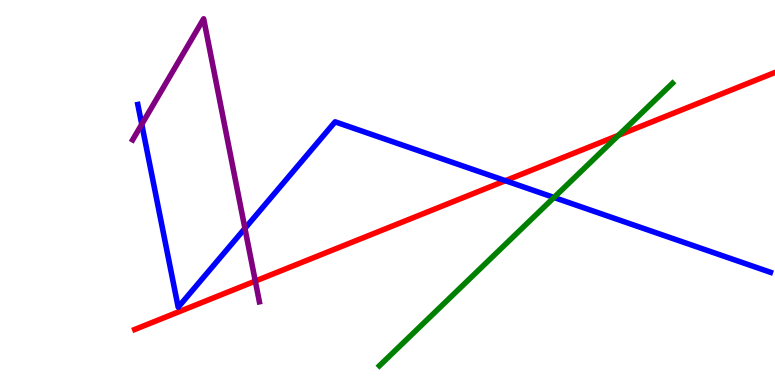[{'lines': ['blue', 'red'], 'intersections': [{'x': 6.52, 'y': 5.31}]}, {'lines': ['green', 'red'], 'intersections': [{'x': 7.98, 'y': 6.49}]}, {'lines': ['purple', 'red'], 'intersections': [{'x': 3.29, 'y': 2.7}]}, {'lines': ['blue', 'green'], 'intersections': [{'x': 7.15, 'y': 4.87}]}, {'lines': ['blue', 'purple'], 'intersections': [{'x': 1.83, 'y': 6.77}, {'x': 3.16, 'y': 4.07}]}, {'lines': ['green', 'purple'], 'intersections': []}]